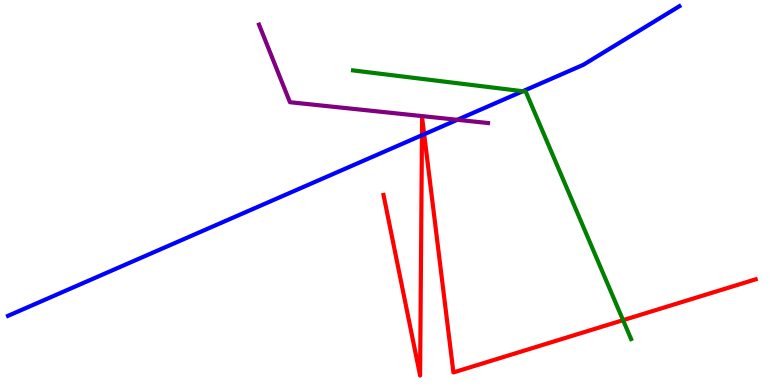[{'lines': ['blue', 'red'], 'intersections': [{'x': 5.44, 'y': 6.49}, {'x': 5.47, 'y': 6.51}]}, {'lines': ['green', 'red'], 'intersections': [{'x': 8.04, 'y': 1.68}]}, {'lines': ['purple', 'red'], 'intersections': []}, {'lines': ['blue', 'green'], 'intersections': [{'x': 6.75, 'y': 7.63}]}, {'lines': ['blue', 'purple'], 'intersections': [{'x': 5.9, 'y': 6.89}]}, {'lines': ['green', 'purple'], 'intersections': []}]